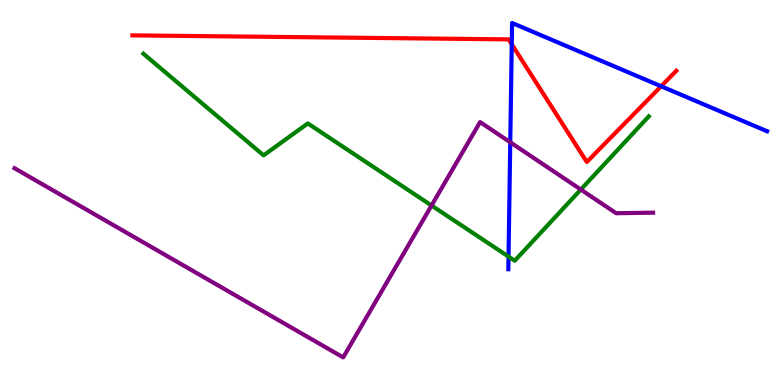[{'lines': ['blue', 'red'], 'intersections': [{'x': 6.6, 'y': 8.85}, {'x': 8.53, 'y': 7.76}]}, {'lines': ['green', 'red'], 'intersections': []}, {'lines': ['purple', 'red'], 'intersections': []}, {'lines': ['blue', 'green'], 'intersections': [{'x': 6.56, 'y': 3.33}]}, {'lines': ['blue', 'purple'], 'intersections': [{'x': 6.58, 'y': 6.3}]}, {'lines': ['green', 'purple'], 'intersections': [{'x': 5.57, 'y': 4.66}, {'x': 7.49, 'y': 5.08}]}]